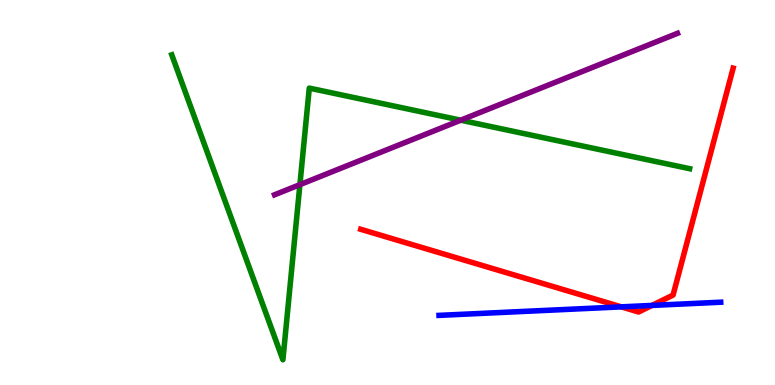[{'lines': ['blue', 'red'], 'intersections': [{'x': 8.02, 'y': 2.03}, {'x': 8.41, 'y': 2.07}]}, {'lines': ['green', 'red'], 'intersections': []}, {'lines': ['purple', 'red'], 'intersections': []}, {'lines': ['blue', 'green'], 'intersections': []}, {'lines': ['blue', 'purple'], 'intersections': []}, {'lines': ['green', 'purple'], 'intersections': [{'x': 3.87, 'y': 5.2}, {'x': 5.94, 'y': 6.88}]}]